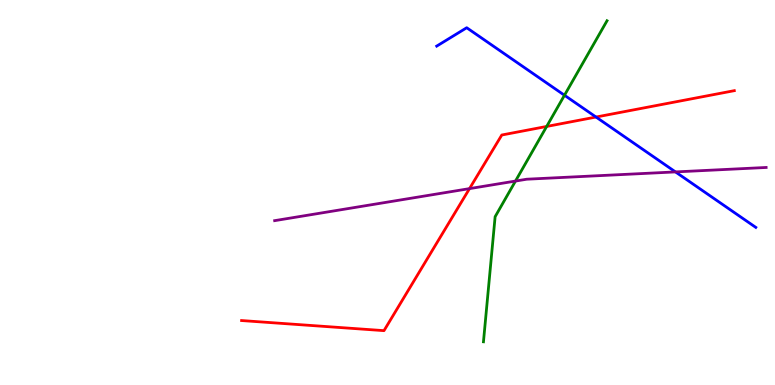[{'lines': ['blue', 'red'], 'intersections': [{'x': 7.69, 'y': 6.96}]}, {'lines': ['green', 'red'], 'intersections': [{'x': 7.05, 'y': 6.72}]}, {'lines': ['purple', 'red'], 'intersections': [{'x': 6.06, 'y': 5.1}]}, {'lines': ['blue', 'green'], 'intersections': [{'x': 7.28, 'y': 7.53}]}, {'lines': ['blue', 'purple'], 'intersections': [{'x': 8.72, 'y': 5.53}]}, {'lines': ['green', 'purple'], 'intersections': [{'x': 6.65, 'y': 5.3}]}]